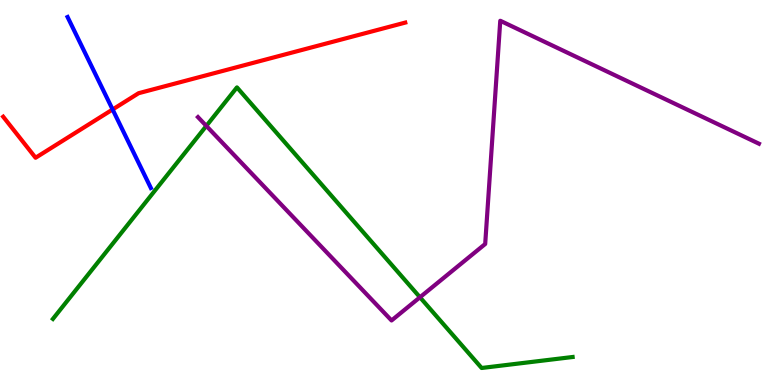[{'lines': ['blue', 'red'], 'intersections': [{'x': 1.45, 'y': 7.16}]}, {'lines': ['green', 'red'], 'intersections': []}, {'lines': ['purple', 'red'], 'intersections': []}, {'lines': ['blue', 'green'], 'intersections': []}, {'lines': ['blue', 'purple'], 'intersections': []}, {'lines': ['green', 'purple'], 'intersections': [{'x': 2.66, 'y': 6.73}, {'x': 5.42, 'y': 2.28}]}]